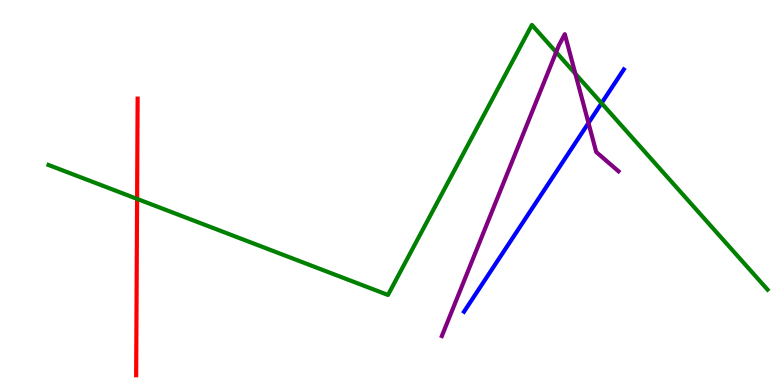[{'lines': ['blue', 'red'], 'intersections': []}, {'lines': ['green', 'red'], 'intersections': [{'x': 1.77, 'y': 4.83}]}, {'lines': ['purple', 'red'], 'intersections': []}, {'lines': ['blue', 'green'], 'intersections': [{'x': 7.76, 'y': 7.32}]}, {'lines': ['blue', 'purple'], 'intersections': [{'x': 7.59, 'y': 6.81}]}, {'lines': ['green', 'purple'], 'intersections': [{'x': 7.18, 'y': 8.65}, {'x': 7.42, 'y': 8.08}]}]